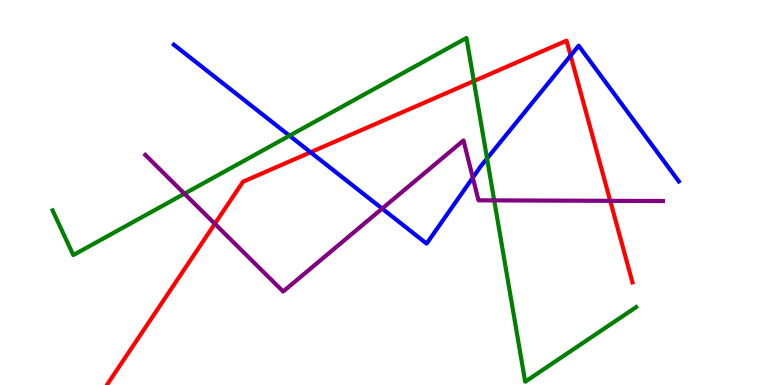[{'lines': ['blue', 'red'], 'intersections': [{'x': 4.01, 'y': 6.05}, {'x': 7.36, 'y': 8.56}]}, {'lines': ['green', 'red'], 'intersections': [{'x': 6.11, 'y': 7.89}]}, {'lines': ['purple', 'red'], 'intersections': [{'x': 2.77, 'y': 4.19}, {'x': 7.87, 'y': 4.78}]}, {'lines': ['blue', 'green'], 'intersections': [{'x': 3.74, 'y': 6.48}, {'x': 6.28, 'y': 5.88}]}, {'lines': ['blue', 'purple'], 'intersections': [{'x': 4.93, 'y': 4.58}, {'x': 6.1, 'y': 5.39}]}, {'lines': ['green', 'purple'], 'intersections': [{'x': 2.38, 'y': 4.97}, {'x': 6.38, 'y': 4.8}]}]